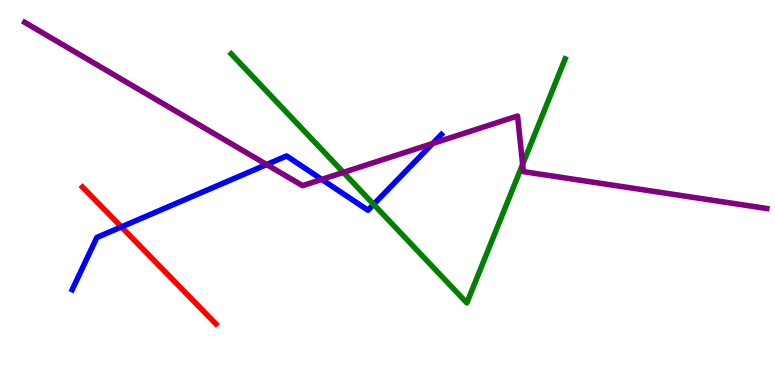[{'lines': ['blue', 'red'], 'intersections': [{'x': 1.57, 'y': 4.11}]}, {'lines': ['green', 'red'], 'intersections': []}, {'lines': ['purple', 'red'], 'intersections': []}, {'lines': ['blue', 'green'], 'intersections': [{'x': 4.82, 'y': 4.69}]}, {'lines': ['blue', 'purple'], 'intersections': [{'x': 3.44, 'y': 5.73}, {'x': 4.15, 'y': 5.34}, {'x': 5.58, 'y': 6.27}]}, {'lines': ['green', 'purple'], 'intersections': [{'x': 4.43, 'y': 5.52}, {'x': 6.74, 'y': 5.73}]}]